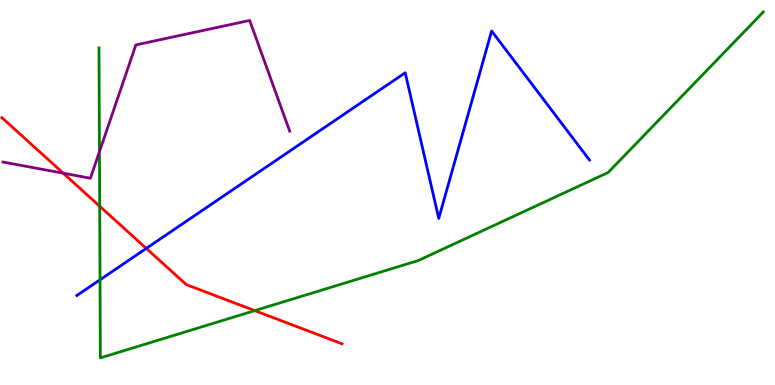[{'lines': ['blue', 'red'], 'intersections': [{'x': 1.89, 'y': 3.55}]}, {'lines': ['green', 'red'], 'intersections': [{'x': 1.29, 'y': 4.64}, {'x': 3.29, 'y': 1.93}]}, {'lines': ['purple', 'red'], 'intersections': [{'x': 0.816, 'y': 5.5}]}, {'lines': ['blue', 'green'], 'intersections': [{'x': 1.29, 'y': 2.73}]}, {'lines': ['blue', 'purple'], 'intersections': []}, {'lines': ['green', 'purple'], 'intersections': [{'x': 1.28, 'y': 6.06}]}]